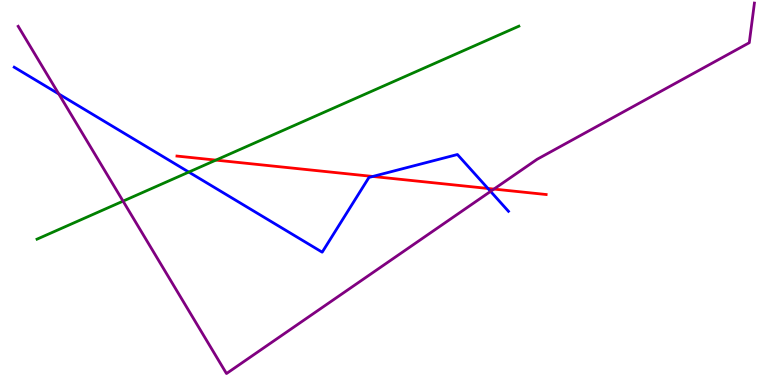[{'lines': ['blue', 'red'], 'intersections': [{'x': 4.81, 'y': 5.42}, {'x': 6.3, 'y': 5.11}]}, {'lines': ['green', 'red'], 'intersections': [{'x': 2.79, 'y': 5.84}]}, {'lines': ['purple', 'red'], 'intersections': [{'x': 6.37, 'y': 5.09}]}, {'lines': ['blue', 'green'], 'intersections': [{'x': 2.44, 'y': 5.53}]}, {'lines': ['blue', 'purple'], 'intersections': [{'x': 0.759, 'y': 7.56}, {'x': 6.33, 'y': 5.03}]}, {'lines': ['green', 'purple'], 'intersections': [{'x': 1.59, 'y': 4.78}]}]